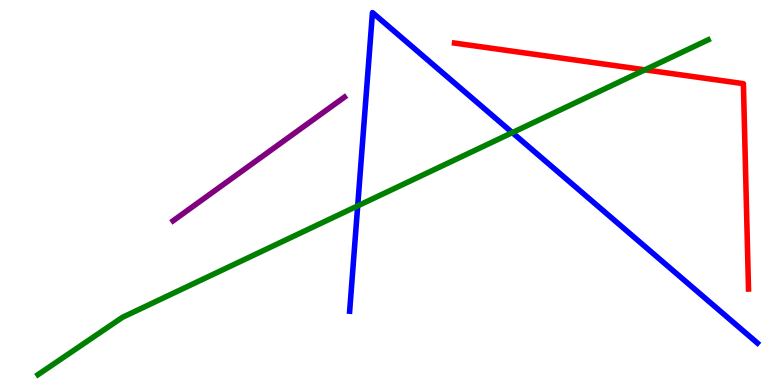[{'lines': ['blue', 'red'], 'intersections': []}, {'lines': ['green', 'red'], 'intersections': [{'x': 8.32, 'y': 8.19}]}, {'lines': ['purple', 'red'], 'intersections': []}, {'lines': ['blue', 'green'], 'intersections': [{'x': 4.62, 'y': 4.65}, {'x': 6.61, 'y': 6.56}]}, {'lines': ['blue', 'purple'], 'intersections': []}, {'lines': ['green', 'purple'], 'intersections': []}]